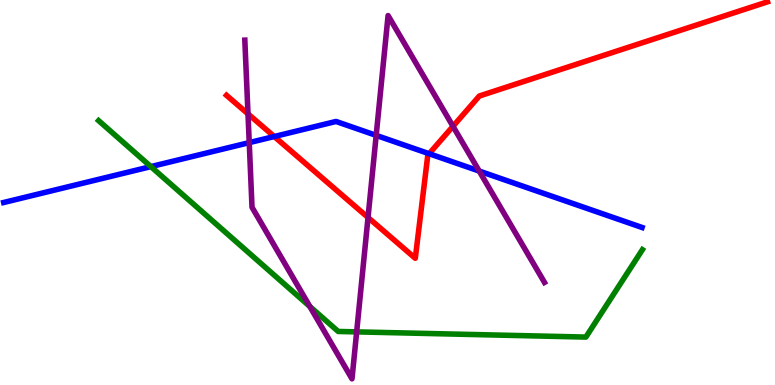[{'lines': ['blue', 'red'], 'intersections': [{'x': 3.54, 'y': 6.45}, {'x': 5.54, 'y': 6.01}]}, {'lines': ['green', 'red'], 'intersections': []}, {'lines': ['purple', 'red'], 'intersections': [{'x': 3.2, 'y': 7.04}, {'x': 4.75, 'y': 4.35}, {'x': 5.84, 'y': 6.72}]}, {'lines': ['blue', 'green'], 'intersections': [{'x': 1.95, 'y': 5.67}]}, {'lines': ['blue', 'purple'], 'intersections': [{'x': 3.22, 'y': 6.3}, {'x': 4.85, 'y': 6.48}, {'x': 6.18, 'y': 5.56}]}, {'lines': ['green', 'purple'], 'intersections': [{'x': 4.0, 'y': 2.04}, {'x': 4.6, 'y': 1.38}]}]